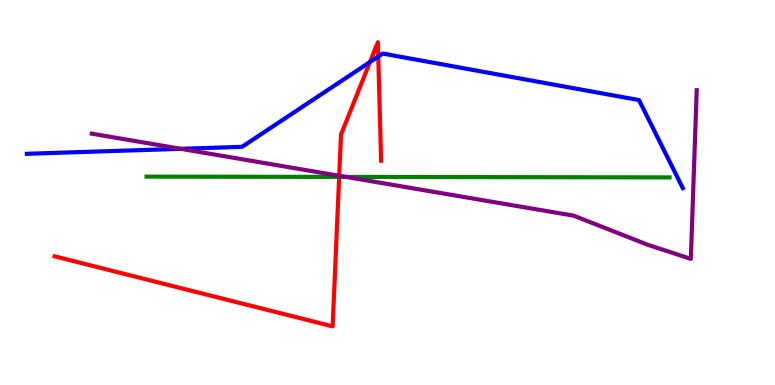[{'lines': ['blue', 'red'], 'intersections': [{'x': 4.77, 'y': 8.39}, {'x': 4.88, 'y': 8.53}]}, {'lines': ['green', 'red'], 'intersections': [{'x': 4.38, 'y': 5.41}]}, {'lines': ['purple', 'red'], 'intersections': [{'x': 4.38, 'y': 5.43}]}, {'lines': ['blue', 'green'], 'intersections': []}, {'lines': ['blue', 'purple'], 'intersections': [{'x': 2.33, 'y': 6.13}]}, {'lines': ['green', 'purple'], 'intersections': [{'x': 4.46, 'y': 5.4}]}]